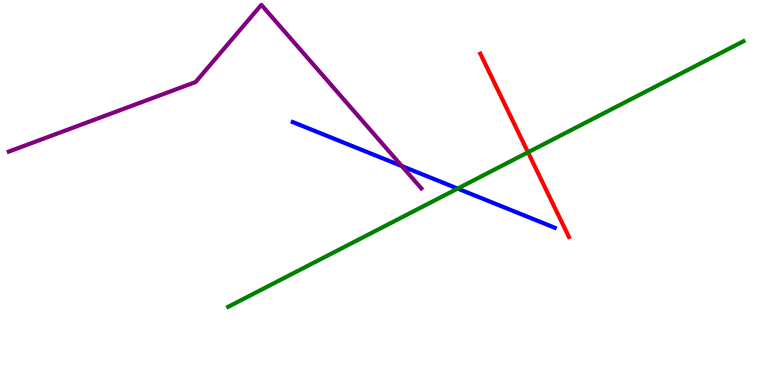[{'lines': ['blue', 'red'], 'intersections': []}, {'lines': ['green', 'red'], 'intersections': [{'x': 6.81, 'y': 6.04}]}, {'lines': ['purple', 'red'], 'intersections': []}, {'lines': ['blue', 'green'], 'intersections': [{'x': 5.91, 'y': 5.1}]}, {'lines': ['blue', 'purple'], 'intersections': [{'x': 5.18, 'y': 5.69}]}, {'lines': ['green', 'purple'], 'intersections': []}]